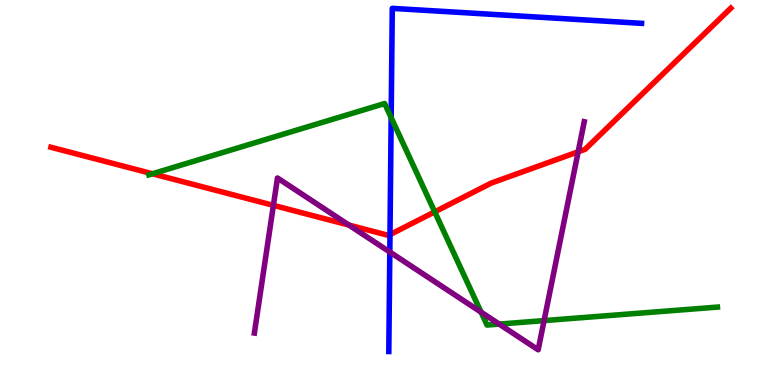[{'lines': ['blue', 'red'], 'intersections': [{'x': 5.03, 'y': 3.91}]}, {'lines': ['green', 'red'], 'intersections': [{'x': 1.97, 'y': 5.49}, {'x': 5.61, 'y': 4.5}]}, {'lines': ['purple', 'red'], 'intersections': [{'x': 3.53, 'y': 4.67}, {'x': 4.5, 'y': 4.15}, {'x': 7.46, 'y': 6.06}]}, {'lines': ['blue', 'green'], 'intersections': [{'x': 5.05, 'y': 6.94}]}, {'lines': ['blue', 'purple'], 'intersections': [{'x': 5.03, 'y': 3.45}]}, {'lines': ['green', 'purple'], 'intersections': [{'x': 6.21, 'y': 1.89}, {'x': 6.44, 'y': 1.58}, {'x': 7.02, 'y': 1.67}]}]